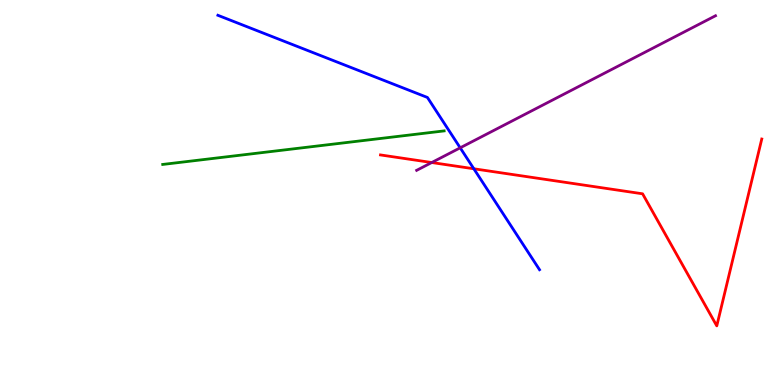[{'lines': ['blue', 'red'], 'intersections': [{'x': 6.11, 'y': 5.62}]}, {'lines': ['green', 'red'], 'intersections': []}, {'lines': ['purple', 'red'], 'intersections': [{'x': 5.57, 'y': 5.78}]}, {'lines': ['blue', 'green'], 'intersections': []}, {'lines': ['blue', 'purple'], 'intersections': [{'x': 5.94, 'y': 6.16}]}, {'lines': ['green', 'purple'], 'intersections': []}]